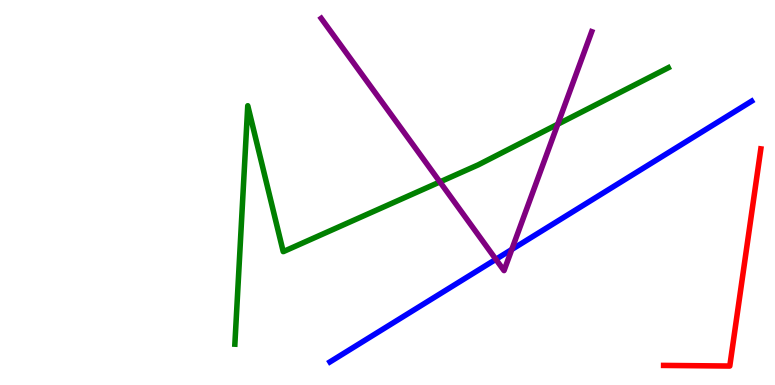[{'lines': ['blue', 'red'], 'intersections': []}, {'lines': ['green', 'red'], 'intersections': []}, {'lines': ['purple', 'red'], 'intersections': []}, {'lines': ['blue', 'green'], 'intersections': []}, {'lines': ['blue', 'purple'], 'intersections': [{'x': 6.4, 'y': 3.26}, {'x': 6.6, 'y': 3.52}]}, {'lines': ['green', 'purple'], 'intersections': [{'x': 5.68, 'y': 5.27}, {'x': 7.2, 'y': 6.77}]}]